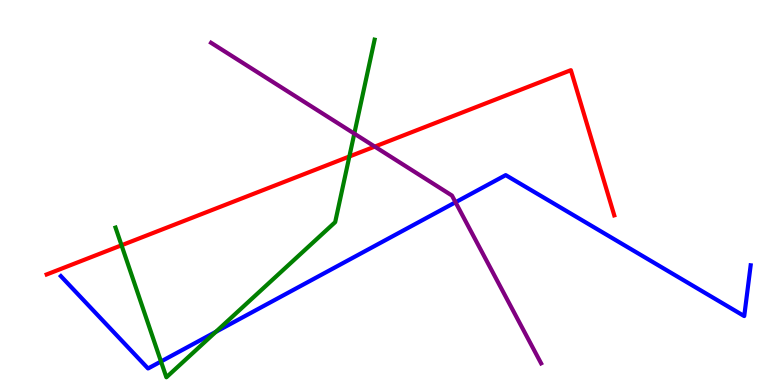[{'lines': ['blue', 'red'], 'intersections': []}, {'lines': ['green', 'red'], 'intersections': [{'x': 1.57, 'y': 3.63}, {'x': 4.51, 'y': 5.94}]}, {'lines': ['purple', 'red'], 'intersections': [{'x': 4.84, 'y': 6.19}]}, {'lines': ['blue', 'green'], 'intersections': [{'x': 2.08, 'y': 0.611}, {'x': 2.78, 'y': 1.38}]}, {'lines': ['blue', 'purple'], 'intersections': [{'x': 5.88, 'y': 4.75}]}, {'lines': ['green', 'purple'], 'intersections': [{'x': 4.57, 'y': 6.53}]}]